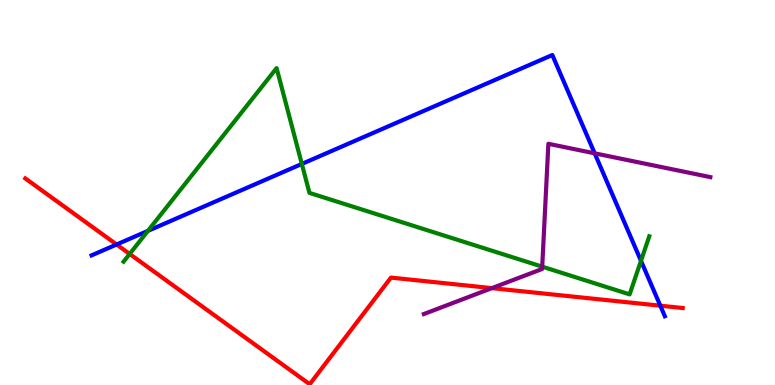[{'lines': ['blue', 'red'], 'intersections': [{'x': 1.5, 'y': 3.65}, {'x': 8.52, 'y': 2.06}]}, {'lines': ['green', 'red'], 'intersections': [{'x': 1.67, 'y': 3.4}]}, {'lines': ['purple', 'red'], 'intersections': [{'x': 6.35, 'y': 2.52}]}, {'lines': ['blue', 'green'], 'intersections': [{'x': 1.91, 'y': 4.0}, {'x': 3.89, 'y': 5.74}, {'x': 8.27, 'y': 3.23}]}, {'lines': ['blue', 'purple'], 'intersections': [{'x': 7.67, 'y': 6.02}]}, {'lines': ['green', 'purple'], 'intersections': [{'x': 7.0, 'y': 3.07}]}]